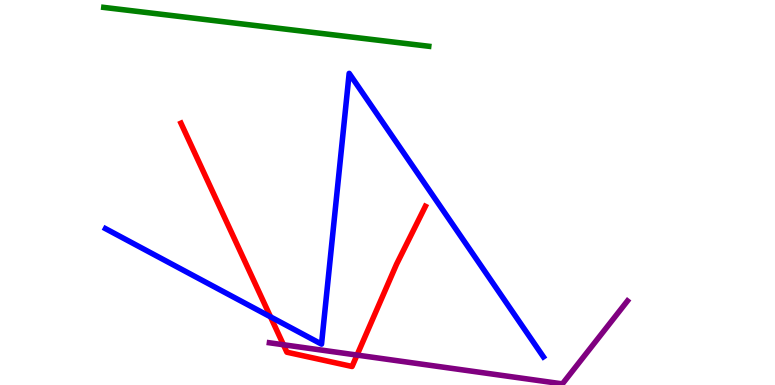[{'lines': ['blue', 'red'], 'intersections': [{'x': 3.49, 'y': 1.77}]}, {'lines': ['green', 'red'], 'intersections': []}, {'lines': ['purple', 'red'], 'intersections': [{'x': 3.66, 'y': 1.05}, {'x': 4.61, 'y': 0.777}]}, {'lines': ['blue', 'green'], 'intersections': []}, {'lines': ['blue', 'purple'], 'intersections': []}, {'lines': ['green', 'purple'], 'intersections': []}]